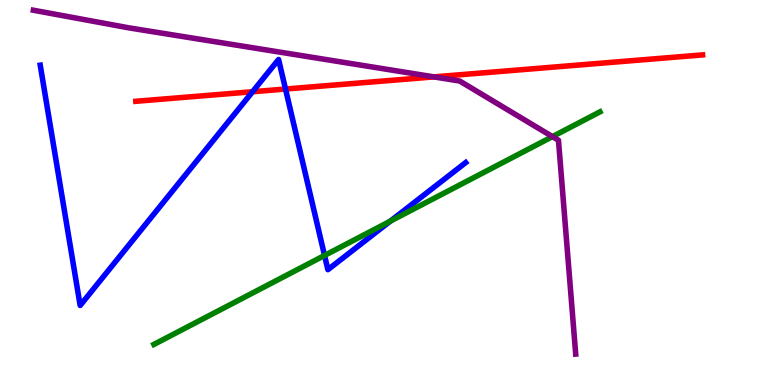[{'lines': ['blue', 'red'], 'intersections': [{'x': 3.26, 'y': 7.62}, {'x': 3.68, 'y': 7.69}]}, {'lines': ['green', 'red'], 'intersections': []}, {'lines': ['purple', 'red'], 'intersections': [{'x': 5.6, 'y': 8.0}]}, {'lines': ['blue', 'green'], 'intersections': [{'x': 4.19, 'y': 3.36}, {'x': 5.04, 'y': 4.26}]}, {'lines': ['blue', 'purple'], 'intersections': []}, {'lines': ['green', 'purple'], 'intersections': [{'x': 7.13, 'y': 6.45}]}]